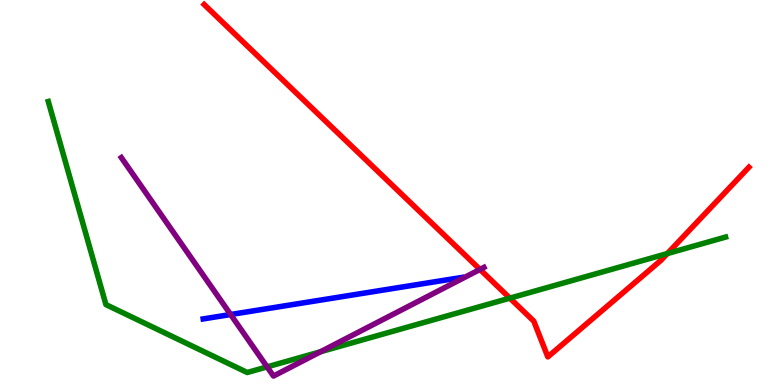[{'lines': ['blue', 'red'], 'intersections': []}, {'lines': ['green', 'red'], 'intersections': [{'x': 6.58, 'y': 2.26}, {'x': 8.61, 'y': 3.41}]}, {'lines': ['purple', 'red'], 'intersections': [{'x': 6.19, 'y': 3.0}]}, {'lines': ['blue', 'green'], 'intersections': []}, {'lines': ['blue', 'purple'], 'intersections': [{'x': 2.98, 'y': 1.83}]}, {'lines': ['green', 'purple'], 'intersections': [{'x': 3.45, 'y': 0.471}, {'x': 4.14, 'y': 0.863}]}]